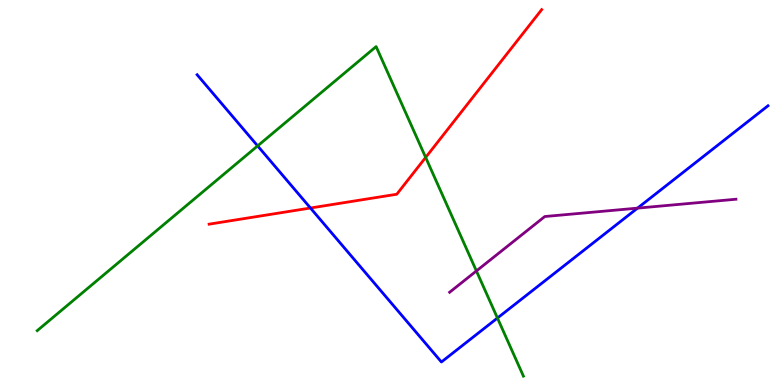[{'lines': ['blue', 'red'], 'intersections': [{'x': 4.01, 'y': 4.6}]}, {'lines': ['green', 'red'], 'intersections': [{'x': 5.49, 'y': 5.91}]}, {'lines': ['purple', 'red'], 'intersections': []}, {'lines': ['blue', 'green'], 'intersections': [{'x': 3.32, 'y': 6.21}, {'x': 6.42, 'y': 1.74}]}, {'lines': ['blue', 'purple'], 'intersections': [{'x': 8.23, 'y': 4.59}]}, {'lines': ['green', 'purple'], 'intersections': [{'x': 6.15, 'y': 2.96}]}]